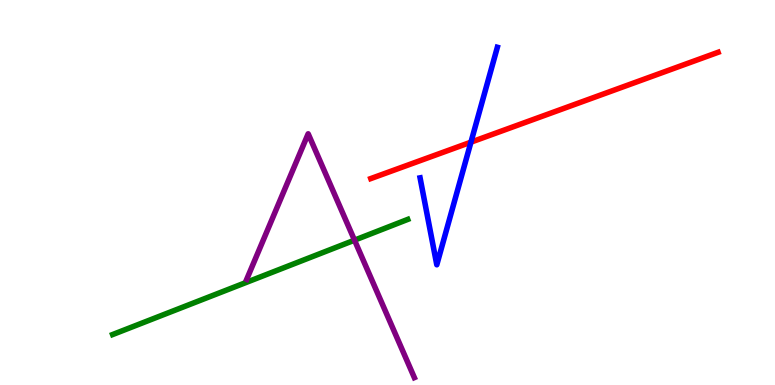[{'lines': ['blue', 'red'], 'intersections': [{'x': 6.08, 'y': 6.31}]}, {'lines': ['green', 'red'], 'intersections': []}, {'lines': ['purple', 'red'], 'intersections': []}, {'lines': ['blue', 'green'], 'intersections': []}, {'lines': ['blue', 'purple'], 'intersections': []}, {'lines': ['green', 'purple'], 'intersections': [{'x': 4.57, 'y': 3.76}]}]